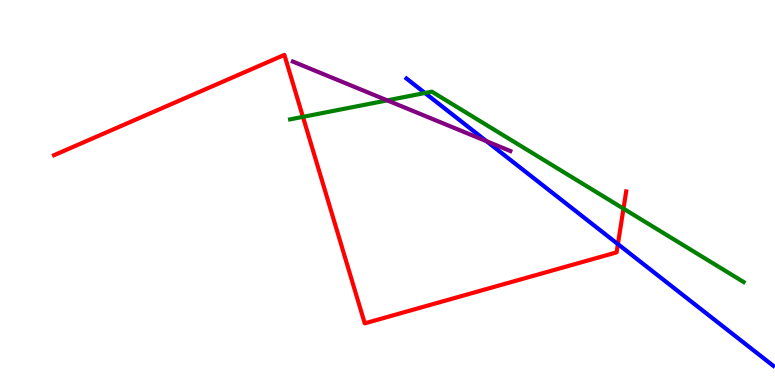[{'lines': ['blue', 'red'], 'intersections': [{'x': 7.97, 'y': 3.66}]}, {'lines': ['green', 'red'], 'intersections': [{'x': 3.91, 'y': 6.96}, {'x': 8.04, 'y': 4.58}]}, {'lines': ['purple', 'red'], 'intersections': []}, {'lines': ['blue', 'green'], 'intersections': [{'x': 5.48, 'y': 7.58}]}, {'lines': ['blue', 'purple'], 'intersections': [{'x': 6.28, 'y': 6.33}]}, {'lines': ['green', 'purple'], 'intersections': [{'x': 5.0, 'y': 7.39}]}]